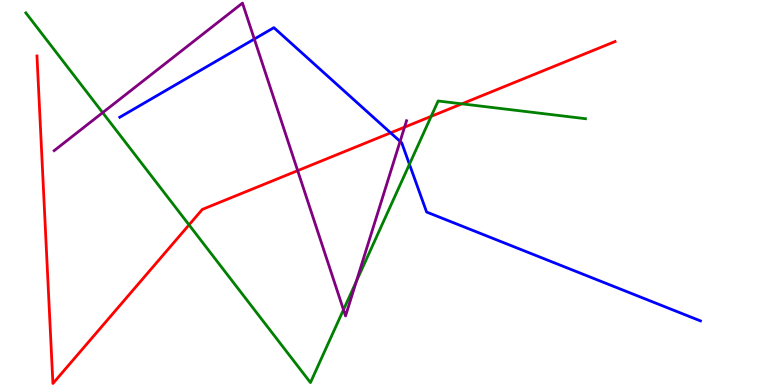[{'lines': ['blue', 'red'], 'intersections': [{'x': 5.04, 'y': 6.55}]}, {'lines': ['green', 'red'], 'intersections': [{'x': 2.44, 'y': 4.16}, {'x': 5.56, 'y': 6.98}, {'x': 5.96, 'y': 7.3}]}, {'lines': ['purple', 'red'], 'intersections': [{'x': 3.84, 'y': 5.57}, {'x': 5.22, 'y': 6.7}]}, {'lines': ['blue', 'green'], 'intersections': [{'x': 5.28, 'y': 5.73}]}, {'lines': ['blue', 'purple'], 'intersections': [{'x': 3.28, 'y': 8.99}, {'x': 5.16, 'y': 6.33}]}, {'lines': ['green', 'purple'], 'intersections': [{'x': 1.32, 'y': 7.07}, {'x': 4.43, 'y': 1.95}, {'x': 4.6, 'y': 2.69}]}]